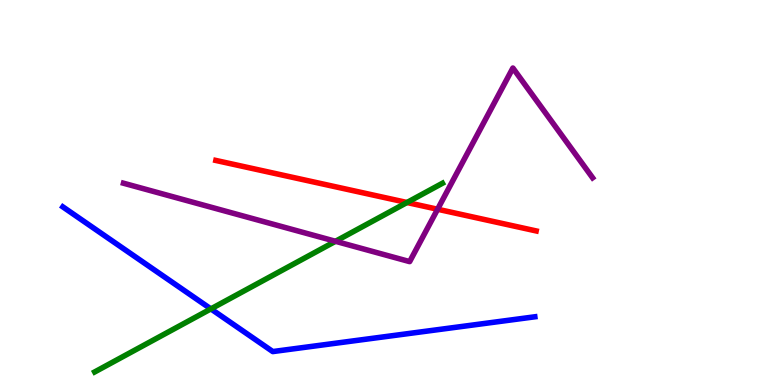[{'lines': ['blue', 'red'], 'intersections': []}, {'lines': ['green', 'red'], 'intersections': [{'x': 5.25, 'y': 4.74}]}, {'lines': ['purple', 'red'], 'intersections': [{'x': 5.65, 'y': 4.57}]}, {'lines': ['blue', 'green'], 'intersections': [{'x': 2.72, 'y': 1.98}]}, {'lines': ['blue', 'purple'], 'intersections': []}, {'lines': ['green', 'purple'], 'intersections': [{'x': 4.33, 'y': 3.73}]}]